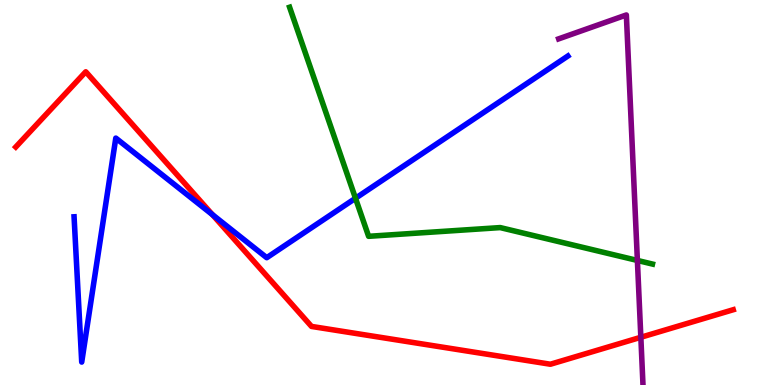[{'lines': ['blue', 'red'], 'intersections': [{'x': 2.74, 'y': 4.42}]}, {'lines': ['green', 'red'], 'intersections': []}, {'lines': ['purple', 'red'], 'intersections': [{'x': 8.27, 'y': 1.24}]}, {'lines': ['blue', 'green'], 'intersections': [{'x': 4.59, 'y': 4.85}]}, {'lines': ['blue', 'purple'], 'intersections': []}, {'lines': ['green', 'purple'], 'intersections': [{'x': 8.22, 'y': 3.24}]}]